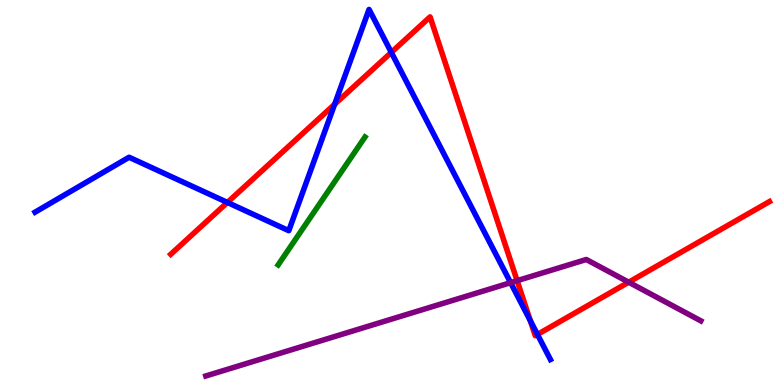[{'lines': ['blue', 'red'], 'intersections': [{'x': 2.93, 'y': 4.74}, {'x': 4.32, 'y': 7.29}, {'x': 5.05, 'y': 8.64}, {'x': 6.84, 'y': 1.67}, {'x': 6.93, 'y': 1.31}]}, {'lines': ['green', 'red'], 'intersections': []}, {'lines': ['purple', 'red'], 'intersections': [{'x': 6.67, 'y': 2.71}, {'x': 8.11, 'y': 2.67}]}, {'lines': ['blue', 'green'], 'intersections': []}, {'lines': ['blue', 'purple'], 'intersections': [{'x': 6.59, 'y': 2.66}]}, {'lines': ['green', 'purple'], 'intersections': []}]